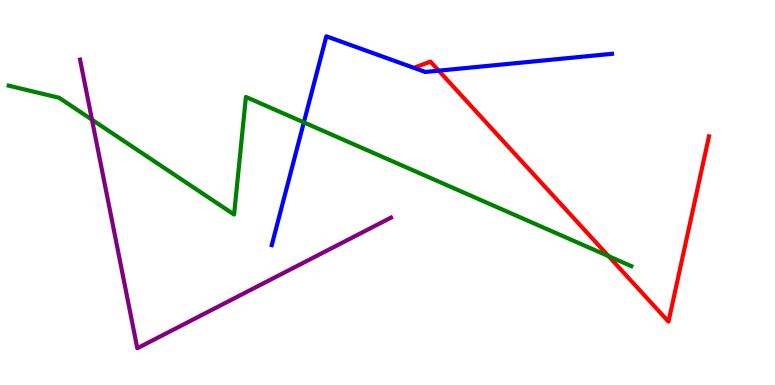[{'lines': ['blue', 'red'], 'intersections': [{'x': 5.66, 'y': 8.16}]}, {'lines': ['green', 'red'], 'intersections': [{'x': 7.85, 'y': 3.35}]}, {'lines': ['purple', 'red'], 'intersections': []}, {'lines': ['blue', 'green'], 'intersections': [{'x': 3.92, 'y': 6.82}]}, {'lines': ['blue', 'purple'], 'intersections': []}, {'lines': ['green', 'purple'], 'intersections': [{'x': 1.19, 'y': 6.89}]}]